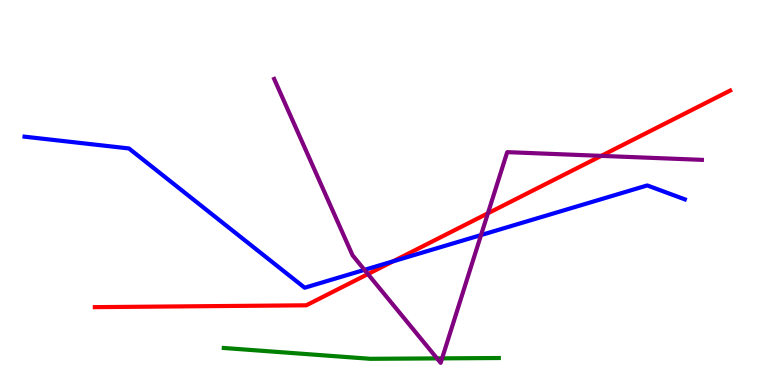[{'lines': ['blue', 'red'], 'intersections': [{'x': 5.07, 'y': 3.21}]}, {'lines': ['green', 'red'], 'intersections': []}, {'lines': ['purple', 'red'], 'intersections': [{'x': 4.75, 'y': 2.88}, {'x': 6.3, 'y': 4.46}, {'x': 7.76, 'y': 5.95}]}, {'lines': ['blue', 'green'], 'intersections': []}, {'lines': ['blue', 'purple'], 'intersections': [{'x': 4.7, 'y': 2.99}, {'x': 6.21, 'y': 3.89}]}, {'lines': ['green', 'purple'], 'intersections': [{'x': 5.64, 'y': 0.691}, {'x': 5.7, 'y': 0.692}]}]